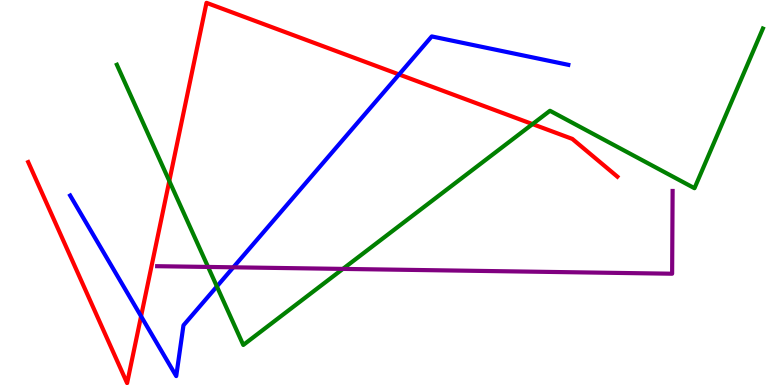[{'lines': ['blue', 'red'], 'intersections': [{'x': 1.82, 'y': 1.79}, {'x': 5.15, 'y': 8.07}]}, {'lines': ['green', 'red'], 'intersections': [{'x': 2.18, 'y': 5.3}, {'x': 6.87, 'y': 6.78}]}, {'lines': ['purple', 'red'], 'intersections': []}, {'lines': ['blue', 'green'], 'intersections': [{'x': 2.8, 'y': 2.56}]}, {'lines': ['blue', 'purple'], 'intersections': [{'x': 3.01, 'y': 3.06}]}, {'lines': ['green', 'purple'], 'intersections': [{'x': 2.68, 'y': 3.07}, {'x': 4.42, 'y': 3.02}]}]